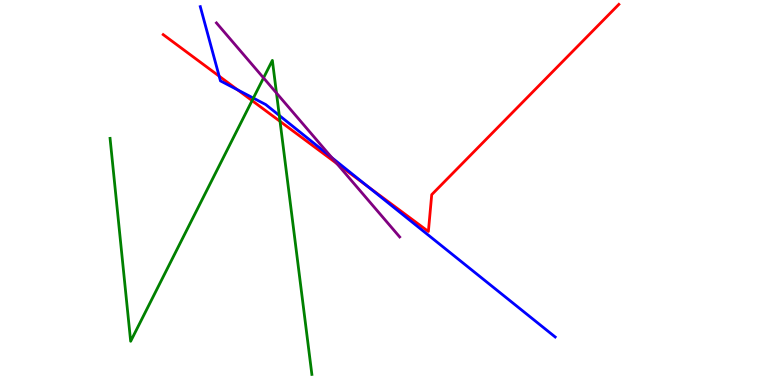[{'lines': ['blue', 'red'], 'intersections': [{'x': 2.83, 'y': 8.02}, {'x': 3.07, 'y': 7.67}, {'x': 4.75, 'y': 5.15}]}, {'lines': ['green', 'red'], 'intersections': [{'x': 3.25, 'y': 7.39}, {'x': 3.61, 'y': 6.85}]}, {'lines': ['purple', 'red'], 'intersections': [{'x': 4.35, 'y': 5.75}]}, {'lines': ['blue', 'green'], 'intersections': [{'x': 3.27, 'y': 7.45}, {'x': 3.6, 'y': 7.0}]}, {'lines': ['blue', 'purple'], 'intersections': [{'x': 4.28, 'y': 5.91}]}, {'lines': ['green', 'purple'], 'intersections': [{'x': 3.4, 'y': 7.98}, {'x': 3.57, 'y': 7.58}]}]